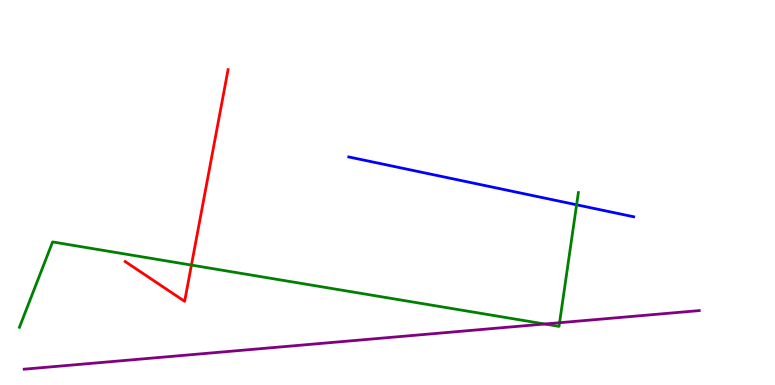[{'lines': ['blue', 'red'], 'intersections': []}, {'lines': ['green', 'red'], 'intersections': [{'x': 2.47, 'y': 3.11}]}, {'lines': ['purple', 'red'], 'intersections': []}, {'lines': ['blue', 'green'], 'intersections': [{'x': 7.44, 'y': 4.68}]}, {'lines': ['blue', 'purple'], 'intersections': []}, {'lines': ['green', 'purple'], 'intersections': [{'x': 7.03, 'y': 1.58}, {'x': 7.22, 'y': 1.62}]}]